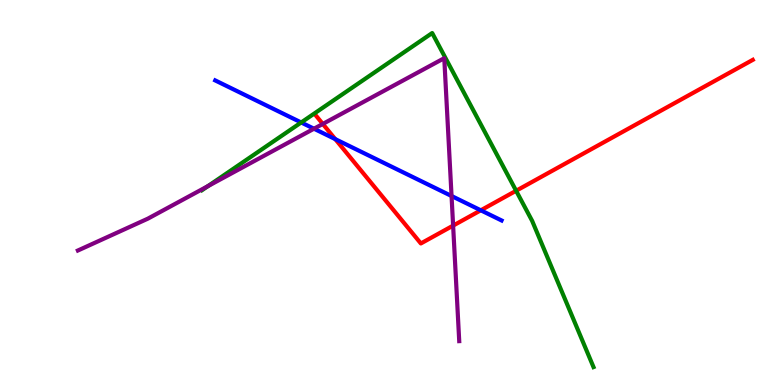[{'lines': ['blue', 'red'], 'intersections': [{'x': 4.33, 'y': 6.39}, {'x': 6.2, 'y': 4.54}]}, {'lines': ['green', 'red'], 'intersections': [{'x': 6.66, 'y': 5.05}]}, {'lines': ['purple', 'red'], 'intersections': [{'x': 4.17, 'y': 6.78}, {'x': 5.85, 'y': 4.14}]}, {'lines': ['blue', 'green'], 'intersections': [{'x': 3.89, 'y': 6.82}]}, {'lines': ['blue', 'purple'], 'intersections': [{'x': 4.05, 'y': 6.66}, {'x': 5.83, 'y': 4.91}]}, {'lines': ['green', 'purple'], 'intersections': [{'x': 2.68, 'y': 5.17}]}]